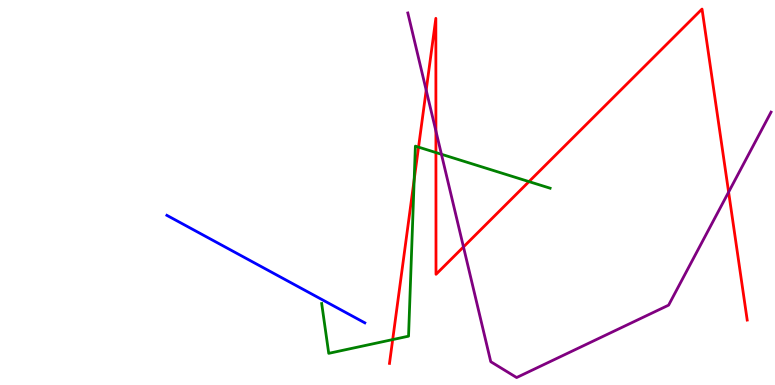[{'lines': ['blue', 'red'], 'intersections': []}, {'lines': ['green', 'red'], 'intersections': [{'x': 5.07, 'y': 1.18}, {'x': 5.34, 'y': 5.34}, {'x': 5.4, 'y': 6.18}, {'x': 5.62, 'y': 6.04}, {'x': 6.83, 'y': 5.28}]}, {'lines': ['purple', 'red'], 'intersections': [{'x': 5.5, 'y': 7.66}, {'x': 5.62, 'y': 6.6}, {'x': 5.98, 'y': 3.59}, {'x': 9.4, 'y': 5.01}]}, {'lines': ['blue', 'green'], 'intersections': []}, {'lines': ['blue', 'purple'], 'intersections': []}, {'lines': ['green', 'purple'], 'intersections': [{'x': 5.7, 'y': 5.99}]}]